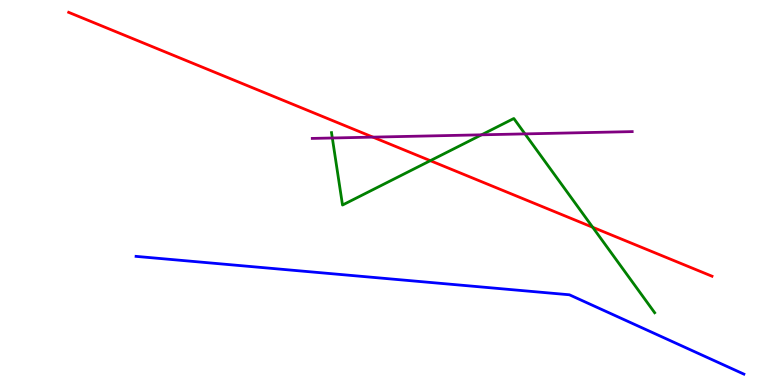[{'lines': ['blue', 'red'], 'intersections': []}, {'lines': ['green', 'red'], 'intersections': [{'x': 5.55, 'y': 5.83}, {'x': 7.65, 'y': 4.1}]}, {'lines': ['purple', 'red'], 'intersections': [{'x': 4.81, 'y': 6.44}]}, {'lines': ['blue', 'green'], 'intersections': []}, {'lines': ['blue', 'purple'], 'intersections': []}, {'lines': ['green', 'purple'], 'intersections': [{'x': 4.29, 'y': 6.42}, {'x': 6.21, 'y': 6.5}, {'x': 6.77, 'y': 6.52}]}]